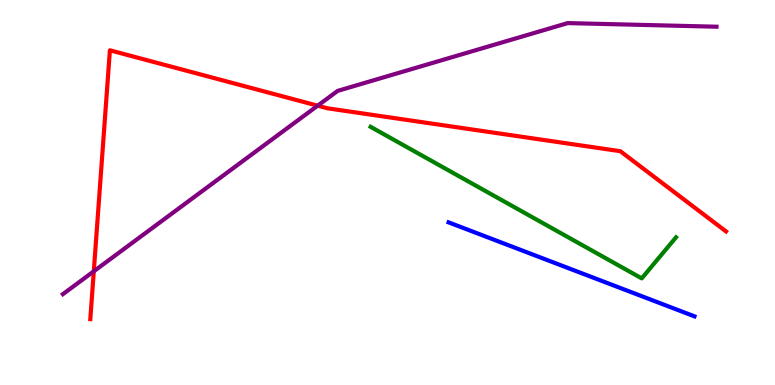[{'lines': ['blue', 'red'], 'intersections': []}, {'lines': ['green', 'red'], 'intersections': []}, {'lines': ['purple', 'red'], 'intersections': [{'x': 1.21, 'y': 2.95}, {'x': 4.1, 'y': 7.26}]}, {'lines': ['blue', 'green'], 'intersections': []}, {'lines': ['blue', 'purple'], 'intersections': []}, {'lines': ['green', 'purple'], 'intersections': []}]